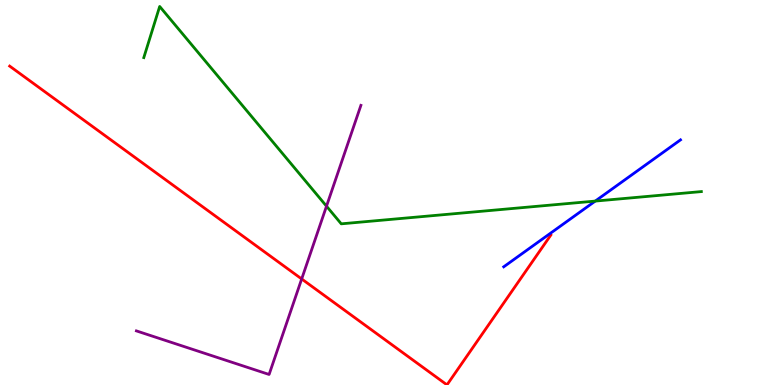[{'lines': ['blue', 'red'], 'intersections': []}, {'lines': ['green', 'red'], 'intersections': []}, {'lines': ['purple', 'red'], 'intersections': [{'x': 3.89, 'y': 2.75}]}, {'lines': ['blue', 'green'], 'intersections': [{'x': 7.68, 'y': 4.78}]}, {'lines': ['blue', 'purple'], 'intersections': []}, {'lines': ['green', 'purple'], 'intersections': [{'x': 4.21, 'y': 4.64}]}]